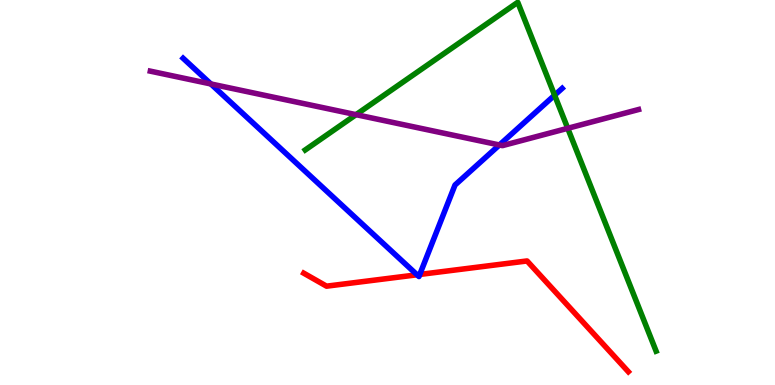[{'lines': ['blue', 'red'], 'intersections': [{'x': 5.38, 'y': 2.86}, {'x': 5.42, 'y': 2.87}]}, {'lines': ['green', 'red'], 'intersections': []}, {'lines': ['purple', 'red'], 'intersections': []}, {'lines': ['blue', 'green'], 'intersections': [{'x': 7.16, 'y': 7.53}]}, {'lines': ['blue', 'purple'], 'intersections': [{'x': 2.72, 'y': 7.82}, {'x': 6.44, 'y': 6.23}]}, {'lines': ['green', 'purple'], 'intersections': [{'x': 4.59, 'y': 7.02}, {'x': 7.33, 'y': 6.67}]}]